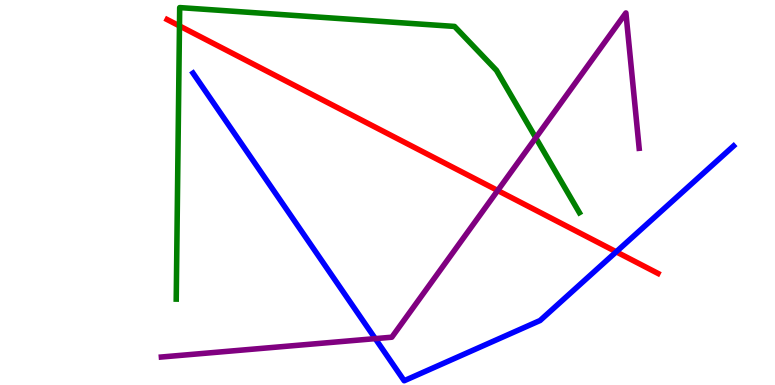[{'lines': ['blue', 'red'], 'intersections': [{'x': 7.95, 'y': 3.46}]}, {'lines': ['green', 'red'], 'intersections': [{'x': 2.32, 'y': 9.33}]}, {'lines': ['purple', 'red'], 'intersections': [{'x': 6.42, 'y': 5.05}]}, {'lines': ['blue', 'green'], 'intersections': []}, {'lines': ['blue', 'purple'], 'intersections': [{'x': 4.84, 'y': 1.2}]}, {'lines': ['green', 'purple'], 'intersections': [{'x': 6.91, 'y': 6.42}]}]